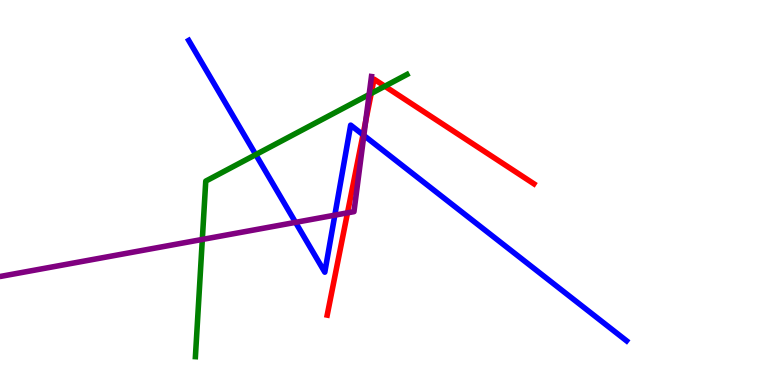[{'lines': ['blue', 'red'], 'intersections': [{'x': 4.68, 'y': 6.5}]}, {'lines': ['green', 'red'], 'intersections': [{'x': 4.79, 'y': 7.57}, {'x': 4.97, 'y': 7.76}]}, {'lines': ['purple', 'red'], 'intersections': [{'x': 4.48, 'y': 4.47}, {'x': 4.72, 'y': 6.85}]}, {'lines': ['blue', 'green'], 'intersections': [{'x': 3.3, 'y': 5.98}]}, {'lines': ['blue', 'purple'], 'intersections': [{'x': 3.81, 'y': 4.22}, {'x': 4.32, 'y': 4.41}, {'x': 4.69, 'y': 6.48}]}, {'lines': ['green', 'purple'], 'intersections': [{'x': 2.61, 'y': 3.78}, {'x': 4.76, 'y': 7.54}]}]